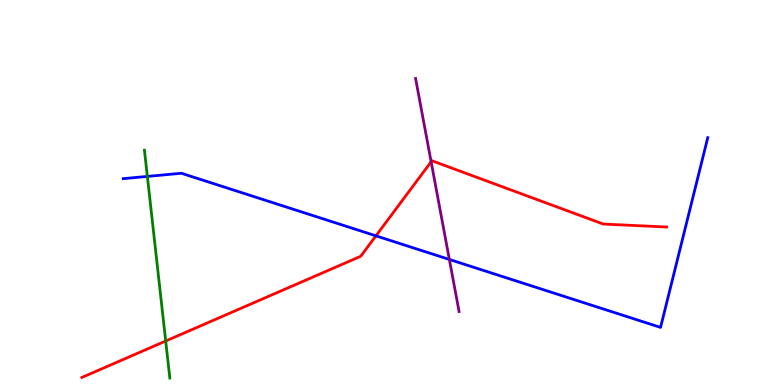[{'lines': ['blue', 'red'], 'intersections': [{'x': 4.85, 'y': 3.87}]}, {'lines': ['green', 'red'], 'intersections': [{'x': 2.14, 'y': 1.14}]}, {'lines': ['purple', 'red'], 'intersections': [{'x': 5.56, 'y': 5.8}]}, {'lines': ['blue', 'green'], 'intersections': [{'x': 1.9, 'y': 5.42}]}, {'lines': ['blue', 'purple'], 'intersections': [{'x': 5.8, 'y': 3.26}]}, {'lines': ['green', 'purple'], 'intersections': []}]